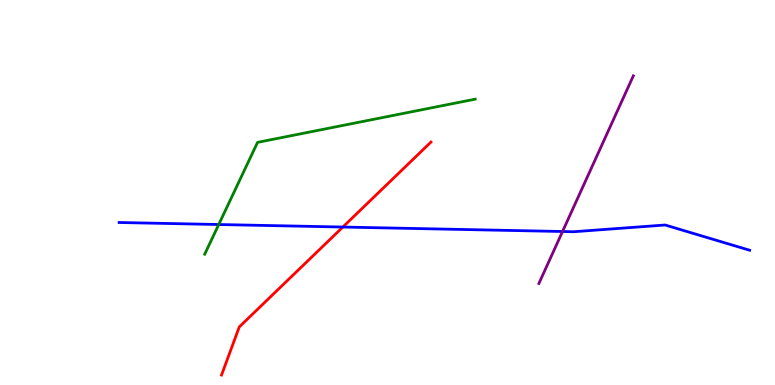[{'lines': ['blue', 'red'], 'intersections': [{'x': 4.42, 'y': 4.1}]}, {'lines': ['green', 'red'], 'intersections': []}, {'lines': ['purple', 'red'], 'intersections': []}, {'lines': ['blue', 'green'], 'intersections': [{'x': 2.82, 'y': 4.17}]}, {'lines': ['blue', 'purple'], 'intersections': [{'x': 7.26, 'y': 3.99}]}, {'lines': ['green', 'purple'], 'intersections': []}]